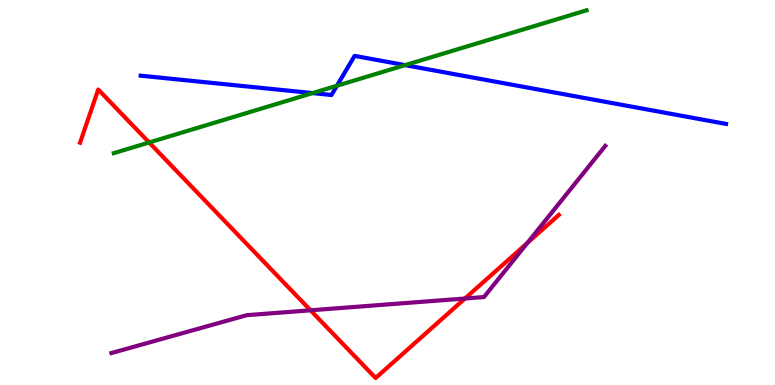[{'lines': ['blue', 'red'], 'intersections': []}, {'lines': ['green', 'red'], 'intersections': [{'x': 1.92, 'y': 6.3}]}, {'lines': ['purple', 'red'], 'intersections': [{'x': 4.01, 'y': 1.94}, {'x': 6.0, 'y': 2.25}, {'x': 6.8, 'y': 3.69}]}, {'lines': ['blue', 'green'], 'intersections': [{'x': 4.03, 'y': 7.58}, {'x': 4.35, 'y': 7.77}, {'x': 5.23, 'y': 8.31}]}, {'lines': ['blue', 'purple'], 'intersections': []}, {'lines': ['green', 'purple'], 'intersections': []}]